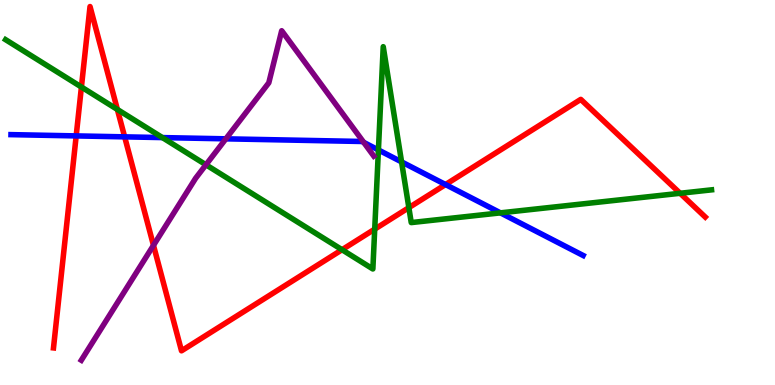[{'lines': ['blue', 'red'], 'intersections': [{'x': 0.983, 'y': 6.47}, {'x': 1.61, 'y': 6.45}, {'x': 5.75, 'y': 5.21}]}, {'lines': ['green', 'red'], 'intersections': [{'x': 1.05, 'y': 7.74}, {'x': 1.51, 'y': 7.16}, {'x': 4.41, 'y': 3.51}, {'x': 4.84, 'y': 4.05}, {'x': 5.28, 'y': 4.61}, {'x': 8.78, 'y': 4.98}]}, {'lines': ['purple', 'red'], 'intersections': [{'x': 1.98, 'y': 3.63}]}, {'lines': ['blue', 'green'], 'intersections': [{'x': 2.1, 'y': 6.43}, {'x': 4.88, 'y': 6.11}, {'x': 5.18, 'y': 5.8}, {'x': 6.46, 'y': 4.47}]}, {'lines': ['blue', 'purple'], 'intersections': [{'x': 2.91, 'y': 6.39}, {'x': 4.69, 'y': 6.3}]}, {'lines': ['green', 'purple'], 'intersections': [{'x': 2.66, 'y': 5.72}]}]